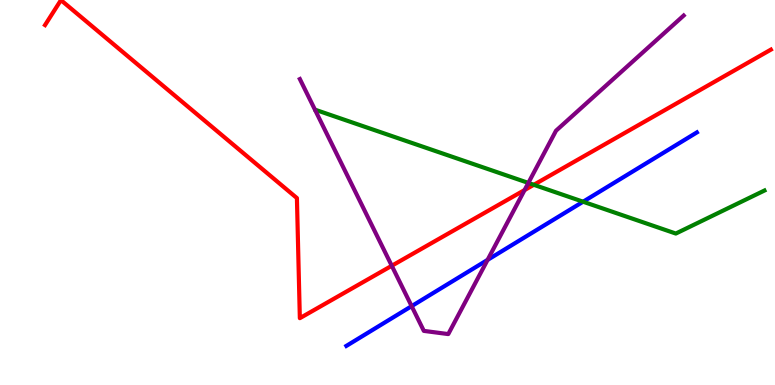[{'lines': ['blue', 'red'], 'intersections': []}, {'lines': ['green', 'red'], 'intersections': [{'x': 6.89, 'y': 5.2}]}, {'lines': ['purple', 'red'], 'intersections': [{'x': 5.06, 'y': 3.1}, {'x': 6.77, 'y': 5.06}]}, {'lines': ['blue', 'green'], 'intersections': [{'x': 7.52, 'y': 4.76}]}, {'lines': ['blue', 'purple'], 'intersections': [{'x': 5.31, 'y': 2.05}, {'x': 6.29, 'y': 3.25}]}, {'lines': ['green', 'purple'], 'intersections': [{'x': 6.82, 'y': 5.25}]}]